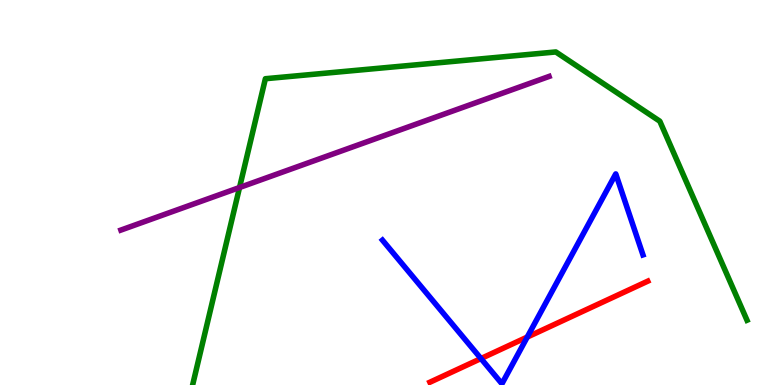[{'lines': ['blue', 'red'], 'intersections': [{'x': 6.21, 'y': 0.687}, {'x': 6.8, 'y': 1.24}]}, {'lines': ['green', 'red'], 'intersections': []}, {'lines': ['purple', 'red'], 'intersections': []}, {'lines': ['blue', 'green'], 'intersections': []}, {'lines': ['blue', 'purple'], 'intersections': []}, {'lines': ['green', 'purple'], 'intersections': [{'x': 3.09, 'y': 5.13}]}]